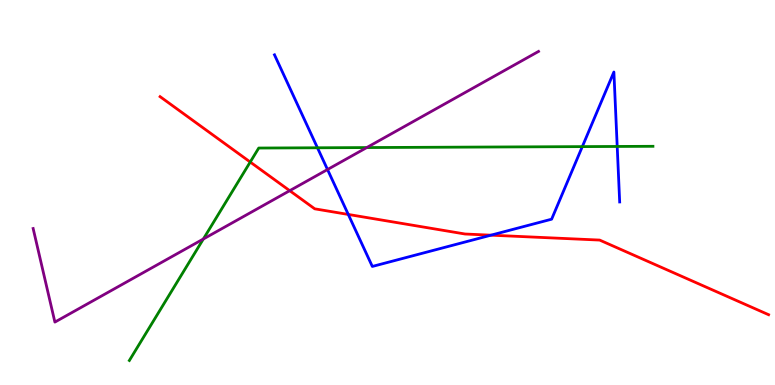[{'lines': ['blue', 'red'], 'intersections': [{'x': 4.49, 'y': 4.43}, {'x': 6.34, 'y': 3.89}]}, {'lines': ['green', 'red'], 'intersections': [{'x': 3.23, 'y': 5.79}]}, {'lines': ['purple', 'red'], 'intersections': [{'x': 3.74, 'y': 5.05}]}, {'lines': ['blue', 'green'], 'intersections': [{'x': 4.1, 'y': 6.16}, {'x': 7.51, 'y': 6.19}, {'x': 7.96, 'y': 6.2}]}, {'lines': ['blue', 'purple'], 'intersections': [{'x': 4.23, 'y': 5.6}]}, {'lines': ['green', 'purple'], 'intersections': [{'x': 2.62, 'y': 3.79}, {'x': 4.73, 'y': 6.17}]}]